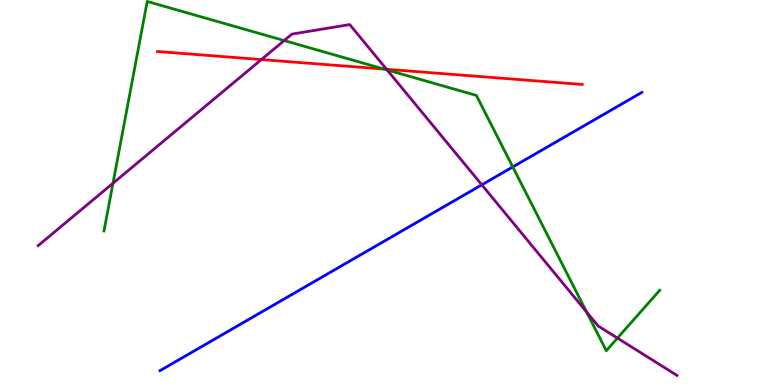[{'lines': ['blue', 'red'], 'intersections': []}, {'lines': ['green', 'red'], 'intersections': [{'x': 4.96, 'y': 8.21}]}, {'lines': ['purple', 'red'], 'intersections': [{'x': 3.37, 'y': 8.45}, {'x': 4.99, 'y': 8.2}]}, {'lines': ['blue', 'green'], 'intersections': [{'x': 6.62, 'y': 5.66}]}, {'lines': ['blue', 'purple'], 'intersections': [{'x': 6.22, 'y': 5.2}]}, {'lines': ['green', 'purple'], 'intersections': [{'x': 1.46, 'y': 5.24}, {'x': 3.67, 'y': 8.95}, {'x': 5.0, 'y': 8.18}, {'x': 7.57, 'y': 1.9}, {'x': 7.97, 'y': 1.22}]}]